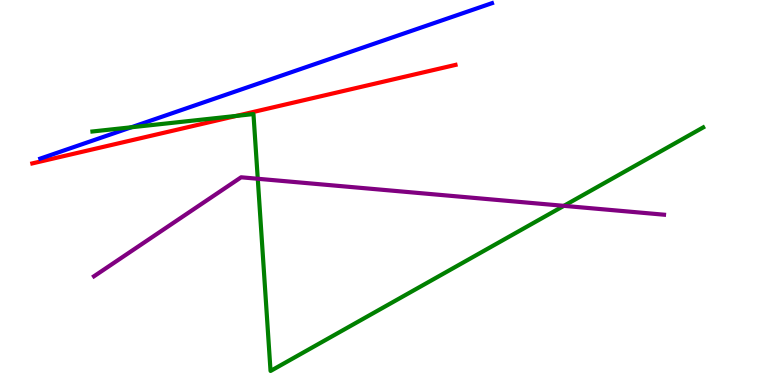[{'lines': ['blue', 'red'], 'intersections': []}, {'lines': ['green', 'red'], 'intersections': [{'x': 3.05, 'y': 6.99}]}, {'lines': ['purple', 'red'], 'intersections': []}, {'lines': ['blue', 'green'], 'intersections': [{'x': 1.69, 'y': 6.69}]}, {'lines': ['blue', 'purple'], 'intersections': []}, {'lines': ['green', 'purple'], 'intersections': [{'x': 3.33, 'y': 5.36}, {'x': 7.28, 'y': 4.65}]}]